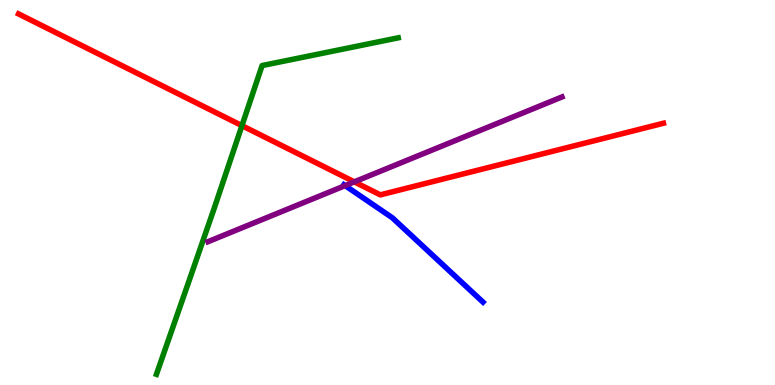[{'lines': ['blue', 'red'], 'intersections': []}, {'lines': ['green', 'red'], 'intersections': [{'x': 3.12, 'y': 6.74}]}, {'lines': ['purple', 'red'], 'intersections': [{'x': 4.57, 'y': 5.28}]}, {'lines': ['blue', 'green'], 'intersections': []}, {'lines': ['blue', 'purple'], 'intersections': [{'x': 4.45, 'y': 5.18}]}, {'lines': ['green', 'purple'], 'intersections': []}]